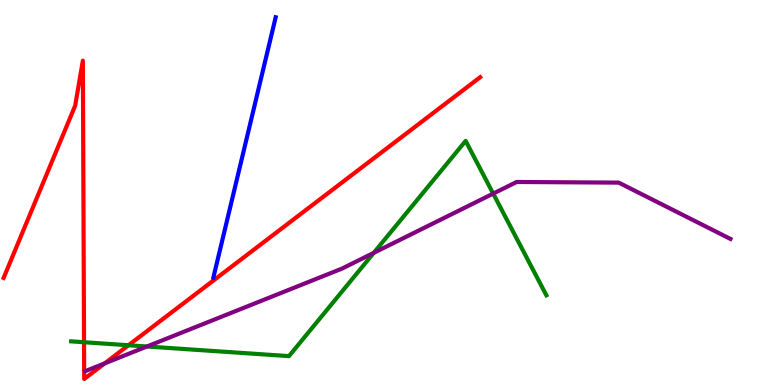[{'lines': ['blue', 'red'], 'intersections': []}, {'lines': ['green', 'red'], 'intersections': [{'x': 1.08, 'y': 1.11}, {'x': 1.66, 'y': 1.03}]}, {'lines': ['purple', 'red'], 'intersections': [{'x': 1.35, 'y': 0.562}]}, {'lines': ['blue', 'green'], 'intersections': []}, {'lines': ['blue', 'purple'], 'intersections': []}, {'lines': ['green', 'purple'], 'intersections': [{'x': 1.9, 'y': 1.0}, {'x': 4.82, 'y': 3.43}, {'x': 6.36, 'y': 4.97}]}]